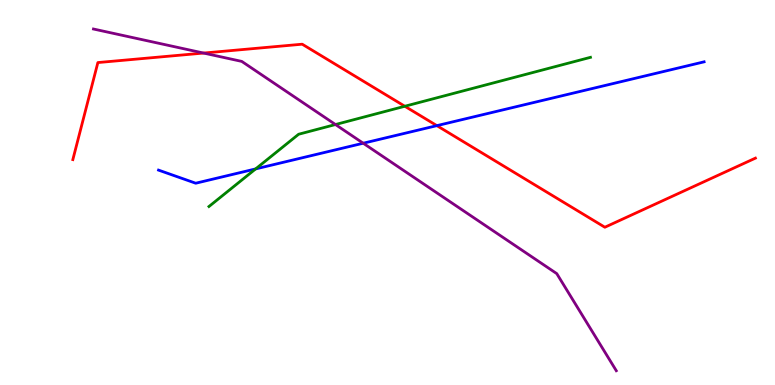[{'lines': ['blue', 'red'], 'intersections': [{'x': 5.64, 'y': 6.74}]}, {'lines': ['green', 'red'], 'intersections': [{'x': 5.22, 'y': 7.24}]}, {'lines': ['purple', 'red'], 'intersections': [{'x': 2.63, 'y': 8.62}]}, {'lines': ['blue', 'green'], 'intersections': [{'x': 3.3, 'y': 5.61}]}, {'lines': ['blue', 'purple'], 'intersections': [{'x': 4.69, 'y': 6.28}]}, {'lines': ['green', 'purple'], 'intersections': [{'x': 4.33, 'y': 6.77}]}]